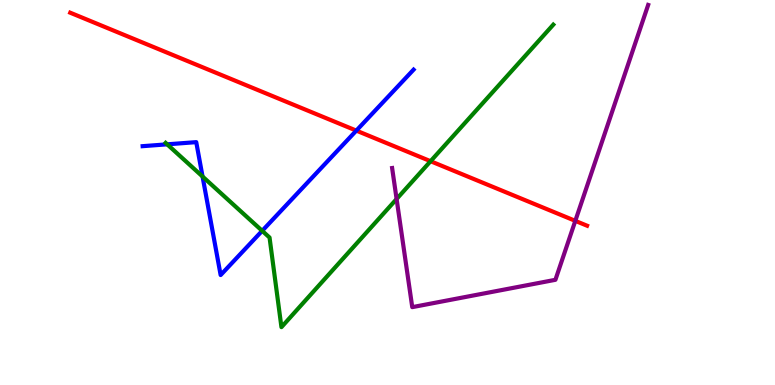[{'lines': ['blue', 'red'], 'intersections': [{'x': 4.6, 'y': 6.61}]}, {'lines': ['green', 'red'], 'intersections': [{'x': 5.56, 'y': 5.81}]}, {'lines': ['purple', 'red'], 'intersections': [{'x': 7.42, 'y': 4.26}]}, {'lines': ['blue', 'green'], 'intersections': [{'x': 2.16, 'y': 6.25}, {'x': 2.61, 'y': 5.41}, {'x': 3.38, 'y': 4.0}]}, {'lines': ['blue', 'purple'], 'intersections': []}, {'lines': ['green', 'purple'], 'intersections': [{'x': 5.12, 'y': 4.83}]}]